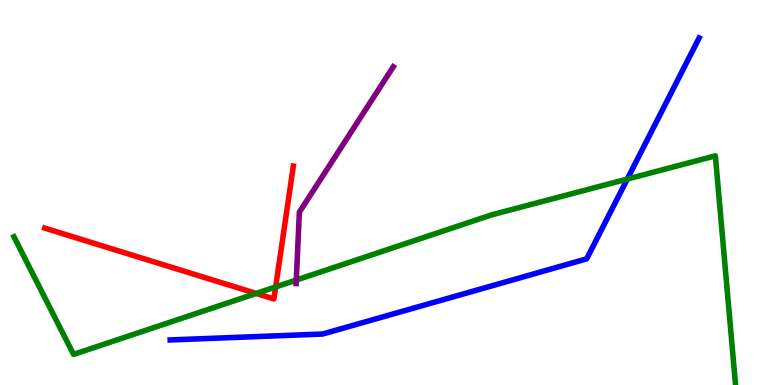[{'lines': ['blue', 'red'], 'intersections': []}, {'lines': ['green', 'red'], 'intersections': [{'x': 3.31, 'y': 2.38}, {'x': 3.56, 'y': 2.55}]}, {'lines': ['purple', 'red'], 'intersections': []}, {'lines': ['blue', 'green'], 'intersections': [{'x': 8.09, 'y': 5.35}]}, {'lines': ['blue', 'purple'], 'intersections': []}, {'lines': ['green', 'purple'], 'intersections': [{'x': 3.82, 'y': 2.73}]}]